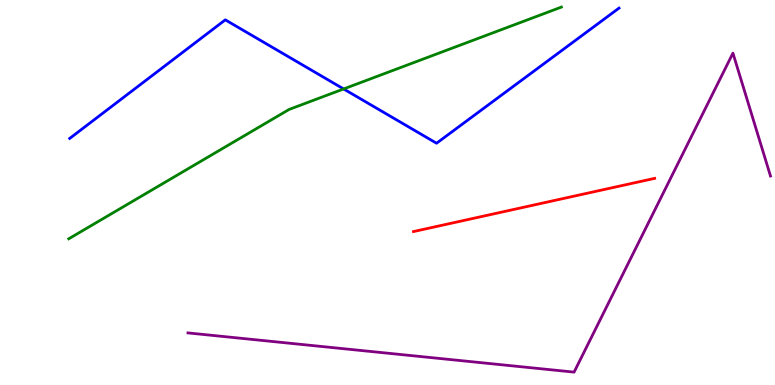[{'lines': ['blue', 'red'], 'intersections': []}, {'lines': ['green', 'red'], 'intersections': []}, {'lines': ['purple', 'red'], 'intersections': []}, {'lines': ['blue', 'green'], 'intersections': [{'x': 4.43, 'y': 7.69}]}, {'lines': ['blue', 'purple'], 'intersections': []}, {'lines': ['green', 'purple'], 'intersections': []}]